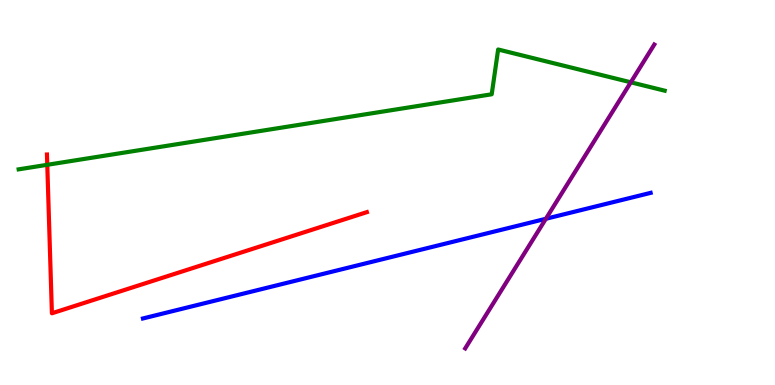[{'lines': ['blue', 'red'], 'intersections': []}, {'lines': ['green', 'red'], 'intersections': [{'x': 0.61, 'y': 5.72}]}, {'lines': ['purple', 'red'], 'intersections': []}, {'lines': ['blue', 'green'], 'intersections': []}, {'lines': ['blue', 'purple'], 'intersections': [{'x': 7.04, 'y': 4.32}]}, {'lines': ['green', 'purple'], 'intersections': [{'x': 8.14, 'y': 7.86}]}]